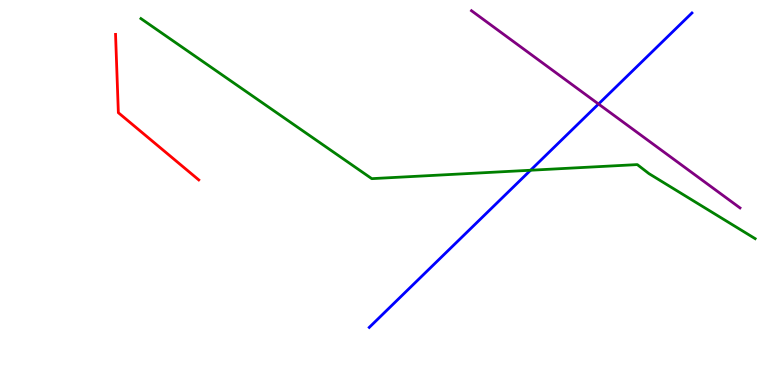[{'lines': ['blue', 'red'], 'intersections': []}, {'lines': ['green', 'red'], 'intersections': []}, {'lines': ['purple', 'red'], 'intersections': []}, {'lines': ['blue', 'green'], 'intersections': [{'x': 6.85, 'y': 5.58}]}, {'lines': ['blue', 'purple'], 'intersections': [{'x': 7.72, 'y': 7.3}]}, {'lines': ['green', 'purple'], 'intersections': []}]